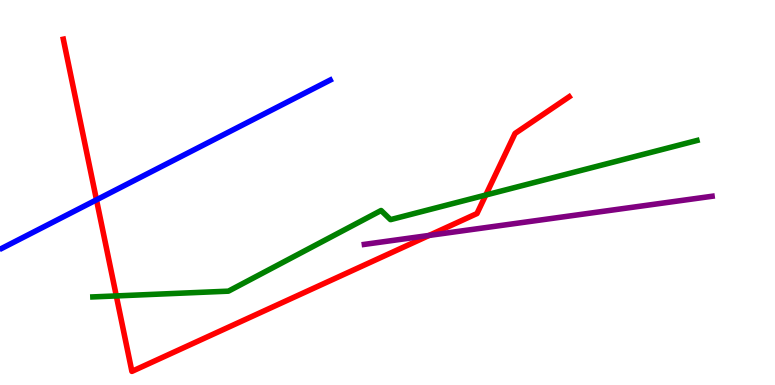[{'lines': ['blue', 'red'], 'intersections': [{'x': 1.24, 'y': 4.81}]}, {'lines': ['green', 'red'], 'intersections': [{'x': 1.5, 'y': 2.31}, {'x': 6.27, 'y': 4.93}]}, {'lines': ['purple', 'red'], 'intersections': [{'x': 5.54, 'y': 3.89}]}, {'lines': ['blue', 'green'], 'intersections': []}, {'lines': ['blue', 'purple'], 'intersections': []}, {'lines': ['green', 'purple'], 'intersections': []}]